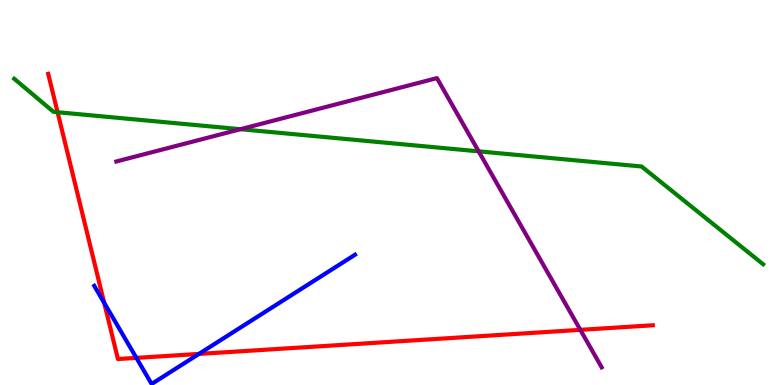[{'lines': ['blue', 'red'], 'intersections': [{'x': 1.34, 'y': 2.13}, {'x': 1.76, 'y': 0.705}, {'x': 2.57, 'y': 0.807}]}, {'lines': ['green', 'red'], 'intersections': [{'x': 0.743, 'y': 7.09}]}, {'lines': ['purple', 'red'], 'intersections': [{'x': 7.49, 'y': 1.43}]}, {'lines': ['blue', 'green'], 'intersections': []}, {'lines': ['blue', 'purple'], 'intersections': []}, {'lines': ['green', 'purple'], 'intersections': [{'x': 3.1, 'y': 6.64}, {'x': 6.18, 'y': 6.07}]}]